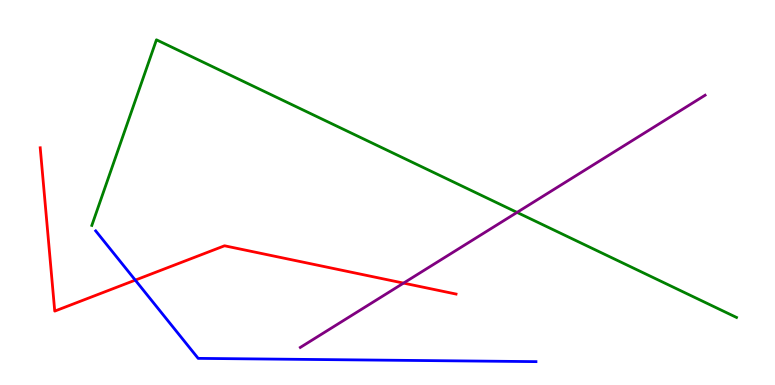[{'lines': ['blue', 'red'], 'intersections': [{'x': 1.75, 'y': 2.72}]}, {'lines': ['green', 'red'], 'intersections': []}, {'lines': ['purple', 'red'], 'intersections': [{'x': 5.21, 'y': 2.65}]}, {'lines': ['blue', 'green'], 'intersections': []}, {'lines': ['blue', 'purple'], 'intersections': []}, {'lines': ['green', 'purple'], 'intersections': [{'x': 6.67, 'y': 4.48}]}]